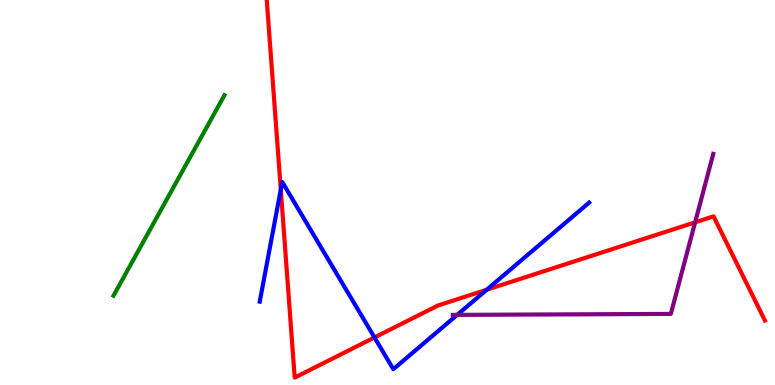[{'lines': ['blue', 'red'], 'intersections': [{'x': 3.62, 'y': 5.07}, {'x': 4.83, 'y': 1.24}, {'x': 6.28, 'y': 2.47}]}, {'lines': ['green', 'red'], 'intersections': []}, {'lines': ['purple', 'red'], 'intersections': [{'x': 8.97, 'y': 4.23}]}, {'lines': ['blue', 'green'], 'intersections': []}, {'lines': ['blue', 'purple'], 'intersections': [{'x': 5.9, 'y': 1.82}]}, {'lines': ['green', 'purple'], 'intersections': []}]